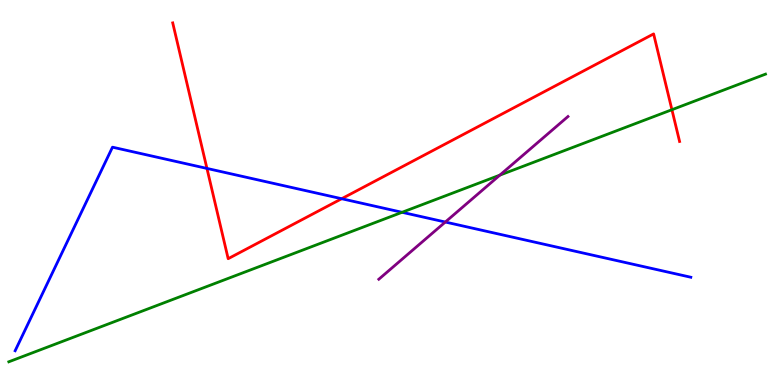[{'lines': ['blue', 'red'], 'intersections': [{'x': 2.67, 'y': 5.63}, {'x': 4.41, 'y': 4.84}]}, {'lines': ['green', 'red'], 'intersections': [{'x': 8.67, 'y': 7.15}]}, {'lines': ['purple', 'red'], 'intersections': []}, {'lines': ['blue', 'green'], 'intersections': [{'x': 5.19, 'y': 4.49}]}, {'lines': ['blue', 'purple'], 'intersections': [{'x': 5.75, 'y': 4.23}]}, {'lines': ['green', 'purple'], 'intersections': [{'x': 6.45, 'y': 5.45}]}]